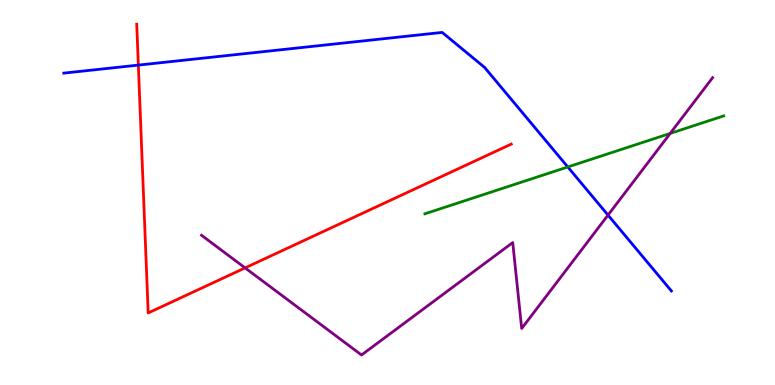[{'lines': ['blue', 'red'], 'intersections': [{'x': 1.79, 'y': 8.31}]}, {'lines': ['green', 'red'], 'intersections': []}, {'lines': ['purple', 'red'], 'intersections': [{'x': 3.16, 'y': 3.04}]}, {'lines': ['blue', 'green'], 'intersections': [{'x': 7.33, 'y': 5.66}]}, {'lines': ['blue', 'purple'], 'intersections': [{'x': 7.85, 'y': 4.41}]}, {'lines': ['green', 'purple'], 'intersections': [{'x': 8.65, 'y': 6.53}]}]